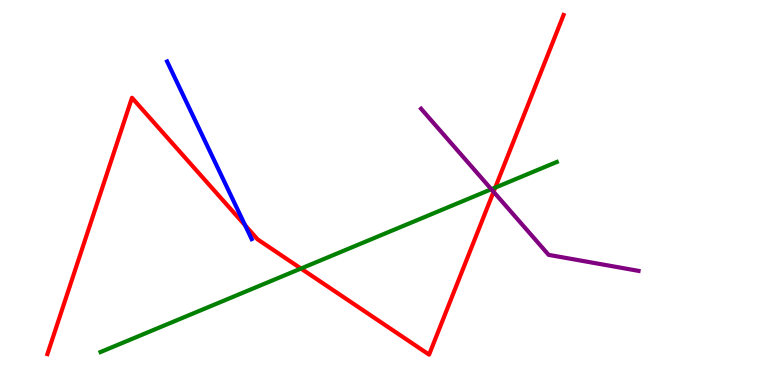[{'lines': ['blue', 'red'], 'intersections': [{'x': 3.16, 'y': 4.15}]}, {'lines': ['green', 'red'], 'intersections': [{'x': 3.88, 'y': 3.03}, {'x': 6.39, 'y': 5.13}]}, {'lines': ['purple', 'red'], 'intersections': [{'x': 6.37, 'y': 5.02}]}, {'lines': ['blue', 'green'], 'intersections': []}, {'lines': ['blue', 'purple'], 'intersections': []}, {'lines': ['green', 'purple'], 'intersections': [{'x': 6.34, 'y': 5.08}]}]